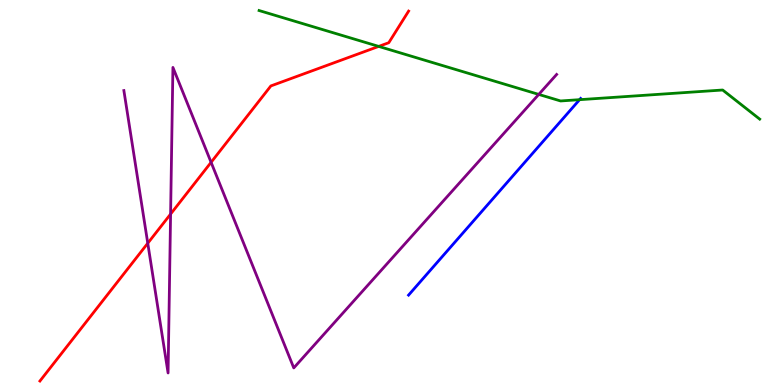[{'lines': ['blue', 'red'], 'intersections': []}, {'lines': ['green', 'red'], 'intersections': [{'x': 4.89, 'y': 8.79}]}, {'lines': ['purple', 'red'], 'intersections': [{'x': 1.91, 'y': 3.68}, {'x': 2.2, 'y': 4.44}, {'x': 2.72, 'y': 5.78}]}, {'lines': ['blue', 'green'], 'intersections': [{'x': 7.48, 'y': 7.41}]}, {'lines': ['blue', 'purple'], 'intersections': []}, {'lines': ['green', 'purple'], 'intersections': [{'x': 6.95, 'y': 7.55}]}]